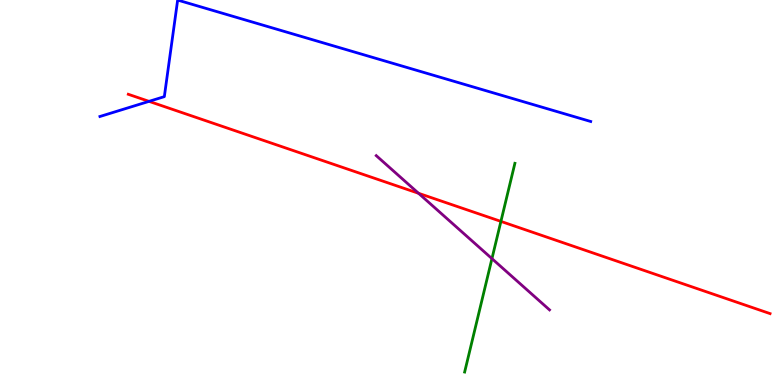[{'lines': ['blue', 'red'], 'intersections': [{'x': 1.92, 'y': 7.37}]}, {'lines': ['green', 'red'], 'intersections': [{'x': 6.46, 'y': 4.25}]}, {'lines': ['purple', 'red'], 'intersections': [{'x': 5.4, 'y': 4.98}]}, {'lines': ['blue', 'green'], 'intersections': []}, {'lines': ['blue', 'purple'], 'intersections': []}, {'lines': ['green', 'purple'], 'intersections': [{'x': 6.35, 'y': 3.28}]}]